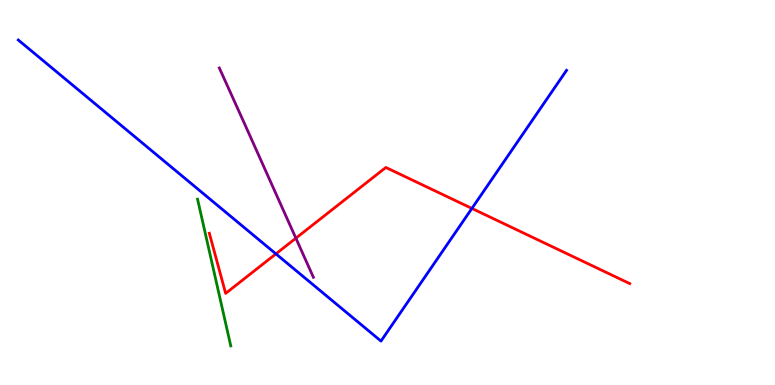[{'lines': ['blue', 'red'], 'intersections': [{'x': 3.56, 'y': 3.41}, {'x': 6.09, 'y': 4.59}]}, {'lines': ['green', 'red'], 'intersections': []}, {'lines': ['purple', 'red'], 'intersections': [{'x': 3.82, 'y': 3.81}]}, {'lines': ['blue', 'green'], 'intersections': []}, {'lines': ['blue', 'purple'], 'intersections': []}, {'lines': ['green', 'purple'], 'intersections': []}]